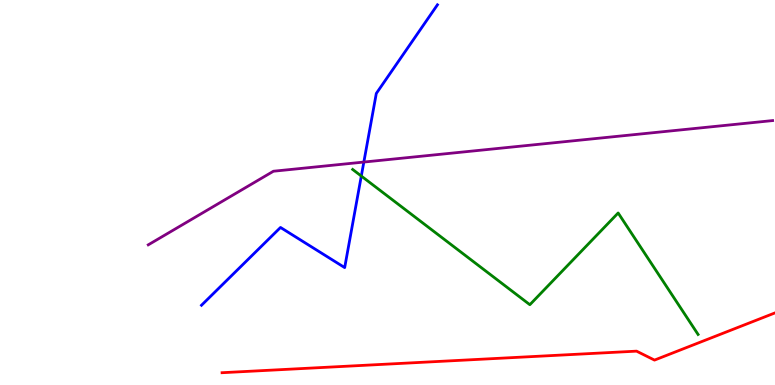[{'lines': ['blue', 'red'], 'intersections': []}, {'lines': ['green', 'red'], 'intersections': []}, {'lines': ['purple', 'red'], 'intersections': []}, {'lines': ['blue', 'green'], 'intersections': [{'x': 4.66, 'y': 5.43}]}, {'lines': ['blue', 'purple'], 'intersections': [{'x': 4.69, 'y': 5.79}]}, {'lines': ['green', 'purple'], 'intersections': []}]